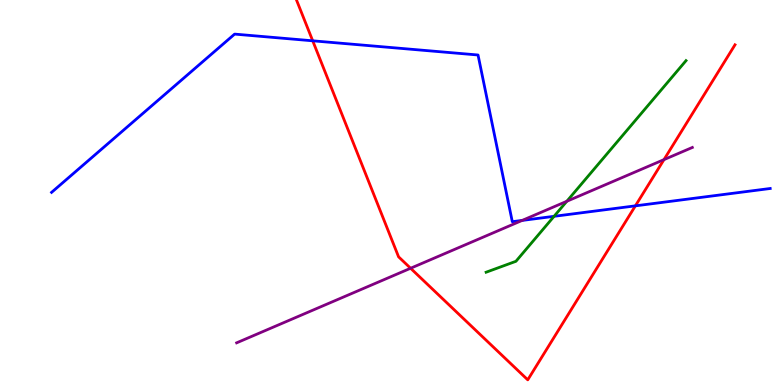[{'lines': ['blue', 'red'], 'intersections': [{'x': 4.04, 'y': 8.94}, {'x': 8.2, 'y': 4.65}]}, {'lines': ['green', 'red'], 'intersections': []}, {'lines': ['purple', 'red'], 'intersections': [{'x': 5.3, 'y': 3.03}, {'x': 8.57, 'y': 5.85}]}, {'lines': ['blue', 'green'], 'intersections': [{'x': 7.15, 'y': 4.38}]}, {'lines': ['blue', 'purple'], 'intersections': [{'x': 6.74, 'y': 4.27}]}, {'lines': ['green', 'purple'], 'intersections': [{'x': 7.31, 'y': 4.77}]}]